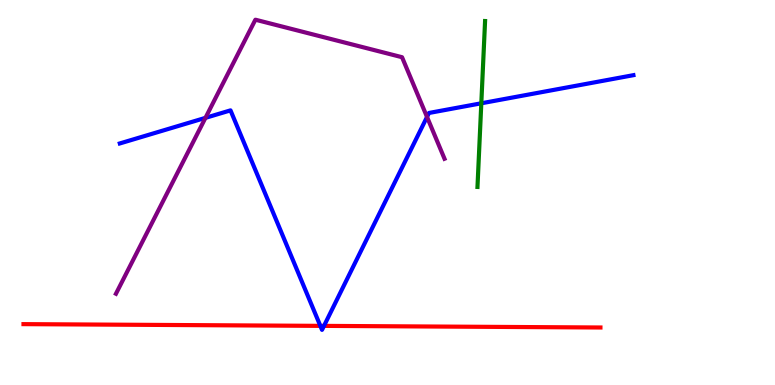[{'lines': ['blue', 'red'], 'intersections': [{'x': 4.13, 'y': 1.54}, {'x': 4.18, 'y': 1.54}]}, {'lines': ['green', 'red'], 'intersections': []}, {'lines': ['purple', 'red'], 'intersections': []}, {'lines': ['blue', 'green'], 'intersections': [{'x': 6.21, 'y': 7.32}]}, {'lines': ['blue', 'purple'], 'intersections': [{'x': 2.65, 'y': 6.94}, {'x': 5.51, 'y': 6.96}]}, {'lines': ['green', 'purple'], 'intersections': []}]